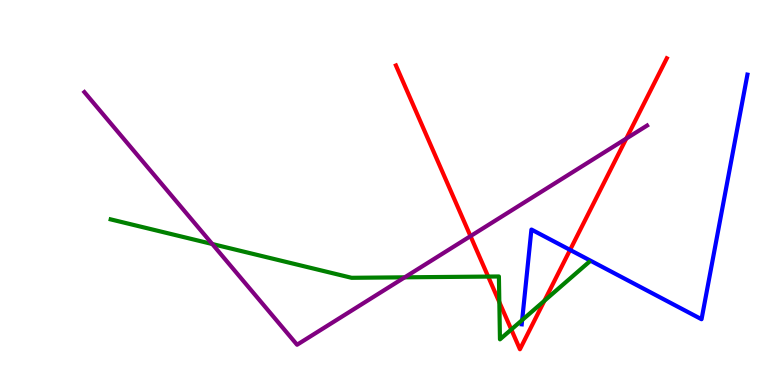[{'lines': ['blue', 'red'], 'intersections': [{'x': 7.36, 'y': 3.51}]}, {'lines': ['green', 'red'], 'intersections': [{'x': 6.3, 'y': 2.82}, {'x': 6.44, 'y': 2.15}, {'x': 6.6, 'y': 1.44}, {'x': 7.02, 'y': 2.19}]}, {'lines': ['purple', 'red'], 'intersections': [{'x': 6.07, 'y': 3.87}, {'x': 8.08, 'y': 6.4}]}, {'lines': ['blue', 'green'], 'intersections': [{'x': 6.74, 'y': 1.69}]}, {'lines': ['blue', 'purple'], 'intersections': []}, {'lines': ['green', 'purple'], 'intersections': [{'x': 2.74, 'y': 3.66}, {'x': 5.22, 'y': 2.8}]}]